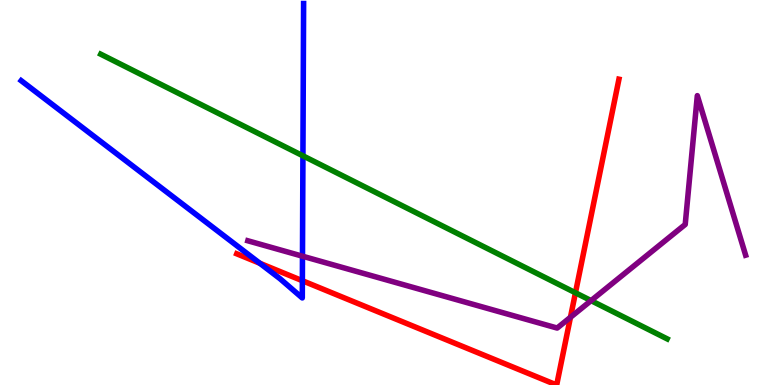[{'lines': ['blue', 'red'], 'intersections': [{'x': 3.35, 'y': 3.16}, {'x': 3.9, 'y': 2.71}]}, {'lines': ['green', 'red'], 'intersections': [{'x': 7.43, 'y': 2.4}]}, {'lines': ['purple', 'red'], 'intersections': [{'x': 7.36, 'y': 1.76}]}, {'lines': ['blue', 'green'], 'intersections': [{'x': 3.91, 'y': 5.95}]}, {'lines': ['blue', 'purple'], 'intersections': [{'x': 3.9, 'y': 3.35}]}, {'lines': ['green', 'purple'], 'intersections': [{'x': 7.63, 'y': 2.19}]}]